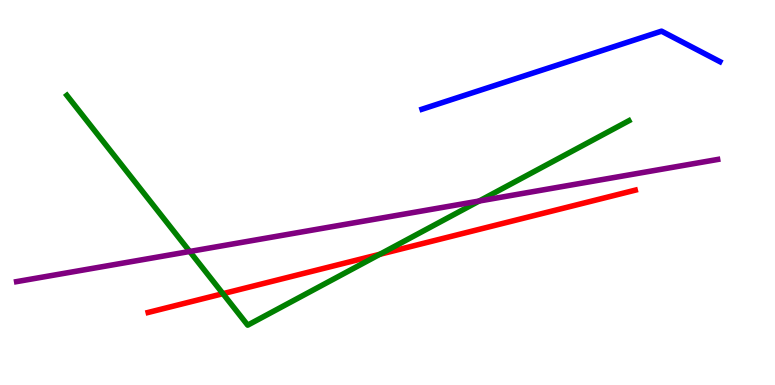[{'lines': ['blue', 'red'], 'intersections': []}, {'lines': ['green', 'red'], 'intersections': [{'x': 2.88, 'y': 2.37}, {'x': 4.9, 'y': 3.4}]}, {'lines': ['purple', 'red'], 'intersections': []}, {'lines': ['blue', 'green'], 'intersections': []}, {'lines': ['blue', 'purple'], 'intersections': []}, {'lines': ['green', 'purple'], 'intersections': [{'x': 2.45, 'y': 3.47}, {'x': 6.18, 'y': 4.78}]}]